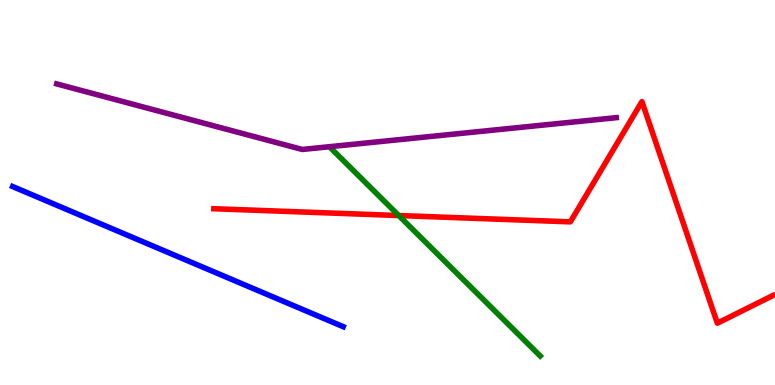[{'lines': ['blue', 'red'], 'intersections': []}, {'lines': ['green', 'red'], 'intersections': [{'x': 5.14, 'y': 4.4}]}, {'lines': ['purple', 'red'], 'intersections': []}, {'lines': ['blue', 'green'], 'intersections': []}, {'lines': ['blue', 'purple'], 'intersections': []}, {'lines': ['green', 'purple'], 'intersections': []}]